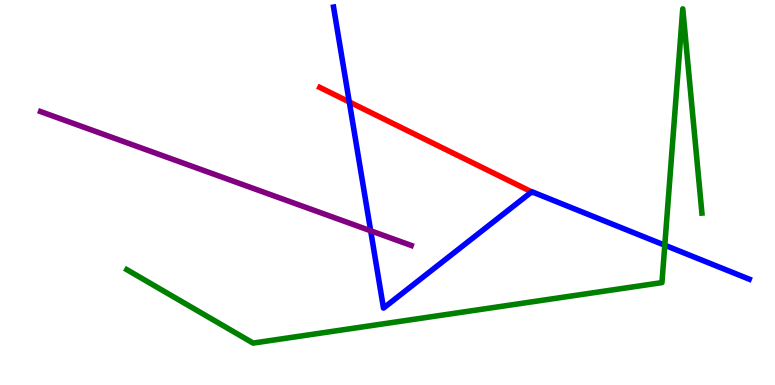[{'lines': ['blue', 'red'], 'intersections': [{'x': 4.51, 'y': 7.35}, {'x': 6.86, 'y': 5.02}]}, {'lines': ['green', 'red'], 'intersections': []}, {'lines': ['purple', 'red'], 'intersections': []}, {'lines': ['blue', 'green'], 'intersections': [{'x': 8.58, 'y': 3.63}]}, {'lines': ['blue', 'purple'], 'intersections': [{'x': 4.78, 'y': 4.01}]}, {'lines': ['green', 'purple'], 'intersections': []}]